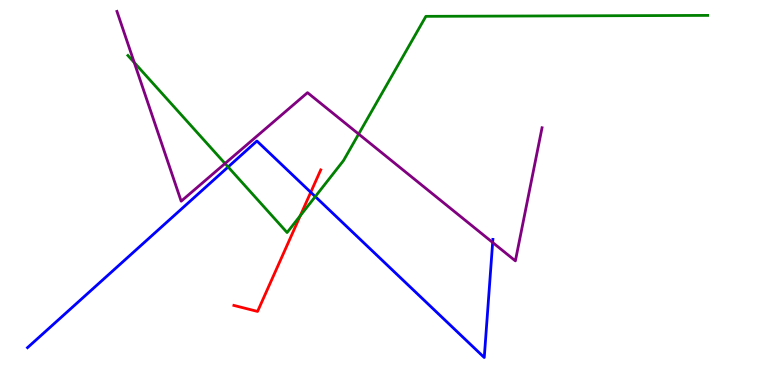[{'lines': ['blue', 'red'], 'intersections': [{'x': 4.01, 'y': 5.01}]}, {'lines': ['green', 'red'], 'intersections': [{'x': 3.87, 'y': 4.4}]}, {'lines': ['purple', 'red'], 'intersections': []}, {'lines': ['blue', 'green'], 'intersections': [{'x': 2.94, 'y': 5.66}, {'x': 4.07, 'y': 4.89}]}, {'lines': ['blue', 'purple'], 'intersections': [{'x': 6.36, 'y': 3.7}]}, {'lines': ['green', 'purple'], 'intersections': [{'x': 1.73, 'y': 8.37}, {'x': 2.9, 'y': 5.75}, {'x': 4.63, 'y': 6.52}]}]